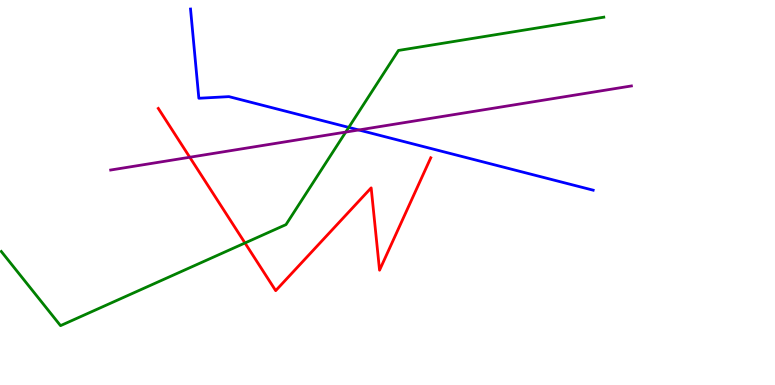[{'lines': ['blue', 'red'], 'intersections': []}, {'lines': ['green', 'red'], 'intersections': [{'x': 3.16, 'y': 3.69}]}, {'lines': ['purple', 'red'], 'intersections': [{'x': 2.45, 'y': 5.92}]}, {'lines': ['blue', 'green'], 'intersections': [{'x': 4.5, 'y': 6.69}]}, {'lines': ['blue', 'purple'], 'intersections': [{'x': 4.63, 'y': 6.62}]}, {'lines': ['green', 'purple'], 'intersections': [{'x': 4.46, 'y': 6.57}]}]